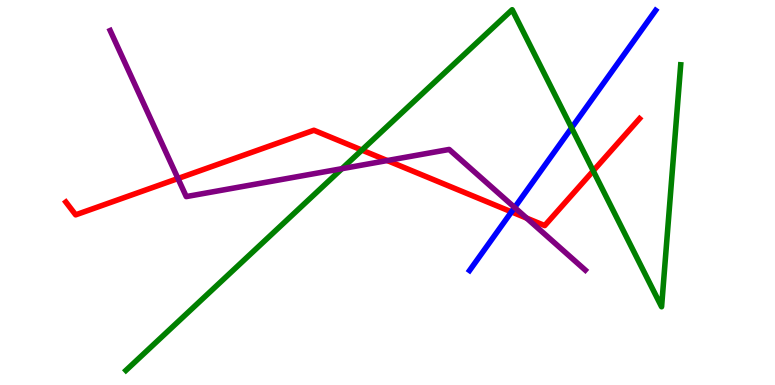[{'lines': ['blue', 'red'], 'intersections': [{'x': 6.6, 'y': 4.5}]}, {'lines': ['green', 'red'], 'intersections': [{'x': 4.67, 'y': 6.1}, {'x': 7.65, 'y': 5.56}]}, {'lines': ['purple', 'red'], 'intersections': [{'x': 2.3, 'y': 5.36}, {'x': 5.0, 'y': 5.83}, {'x': 6.8, 'y': 4.33}]}, {'lines': ['blue', 'green'], 'intersections': [{'x': 7.38, 'y': 6.68}]}, {'lines': ['blue', 'purple'], 'intersections': [{'x': 6.64, 'y': 4.61}]}, {'lines': ['green', 'purple'], 'intersections': [{'x': 4.41, 'y': 5.62}]}]